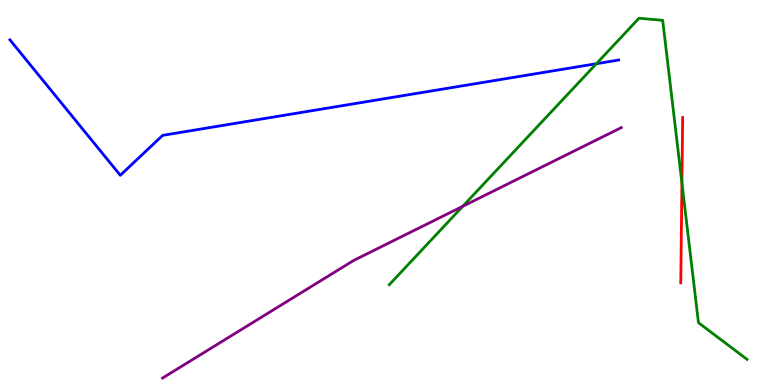[{'lines': ['blue', 'red'], 'intersections': []}, {'lines': ['green', 'red'], 'intersections': [{'x': 8.8, 'y': 5.25}]}, {'lines': ['purple', 'red'], 'intersections': []}, {'lines': ['blue', 'green'], 'intersections': [{'x': 7.7, 'y': 8.35}]}, {'lines': ['blue', 'purple'], 'intersections': []}, {'lines': ['green', 'purple'], 'intersections': [{'x': 5.97, 'y': 4.64}]}]